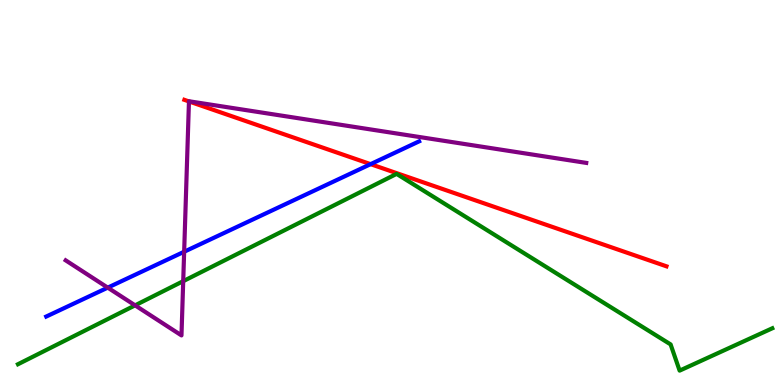[{'lines': ['blue', 'red'], 'intersections': [{'x': 4.78, 'y': 5.74}]}, {'lines': ['green', 'red'], 'intersections': []}, {'lines': ['purple', 'red'], 'intersections': [{'x': 2.44, 'y': 7.37}]}, {'lines': ['blue', 'green'], 'intersections': []}, {'lines': ['blue', 'purple'], 'intersections': [{'x': 1.39, 'y': 2.53}, {'x': 2.38, 'y': 3.46}]}, {'lines': ['green', 'purple'], 'intersections': [{'x': 1.74, 'y': 2.07}, {'x': 2.36, 'y': 2.7}]}]